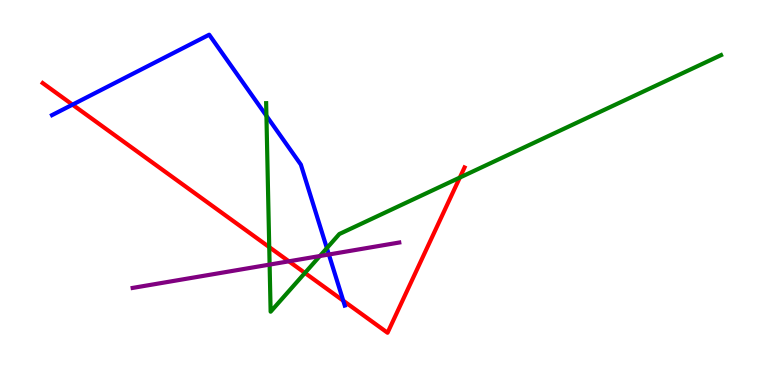[{'lines': ['blue', 'red'], 'intersections': [{'x': 0.935, 'y': 7.28}, {'x': 4.43, 'y': 2.19}]}, {'lines': ['green', 'red'], 'intersections': [{'x': 3.47, 'y': 3.58}, {'x': 3.93, 'y': 2.91}, {'x': 5.93, 'y': 5.39}]}, {'lines': ['purple', 'red'], 'intersections': [{'x': 3.73, 'y': 3.21}]}, {'lines': ['blue', 'green'], 'intersections': [{'x': 3.44, 'y': 6.99}, {'x': 4.22, 'y': 3.56}]}, {'lines': ['blue', 'purple'], 'intersections': [{'x': 4.24, 'y': 3.39}]}, {'lines': ['green', 'purple'], 'intersections': [{'x': 3.48, 'y': 3.13}, {'x': 4.13, 'y': 3.35}]}]